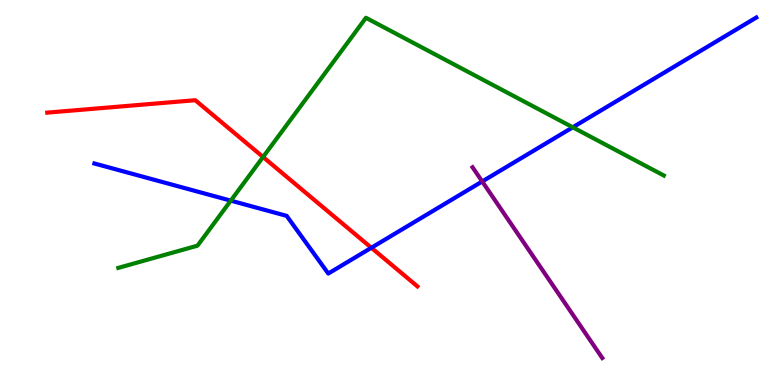[{'lines': ['blue', 'red'], 'intersections': [{'x': 4.79, 'y': 3.56}]}, {'lines': ['green', 'red'], 'intersections': [{'x': 3.39, 'y': 5.92}]}, {'lines': ['purple', 'red'], 'intersections': []}, {'lines': ['blue', 'green'], 'intersections': [{'x': 2.98, 'y': 4.79}, {'x': 7.39, 'y': 6.69}]}, {'lines': ['blue', 'purple'], 'intersections': [{'x': 6.22, 'y': 5.29}]}, {'lines': ['green', 'purple'], 'intersections': []}]